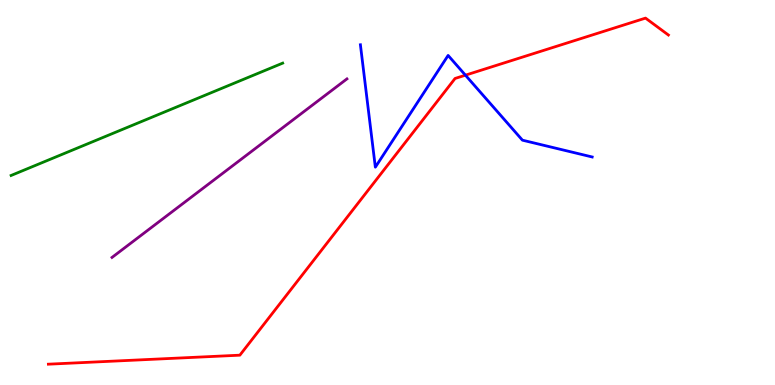[{'lines': ['blue', 'red'], 'intersections': [{'x': 6.01, 'y': 8.05}]}, {'lines': ['green', 'red'], 'intersections': []}, {'lines': ['purple', 'red'], 'intersections': []}, {'lines': ['blue', 'green'], 'intersections': []}, {'lines': ['blue', 'purple'], 'intersections': []}, {'lines': ['green', 'purple'], 'intersections': []}]